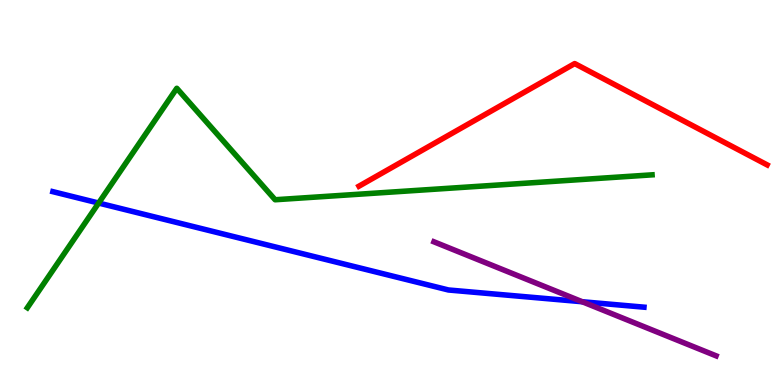[{'lines': ['blue', 'red'], 'intersections': []}, {'lines': ['green', 'red'], 'intersections': []}, {'lines': ['purple', 'red'], 'intersections': []}, {'lines': ['blue', 'green'], 'intersections': [{'x': 1.27, 'y': 4.73}]}, {'lines': ['blue', 'purple'], 'intersections': [{'x': 7.51, 'y': 2.16}]}, {'lines': ['green', 'purple'], 'intersections': []}]